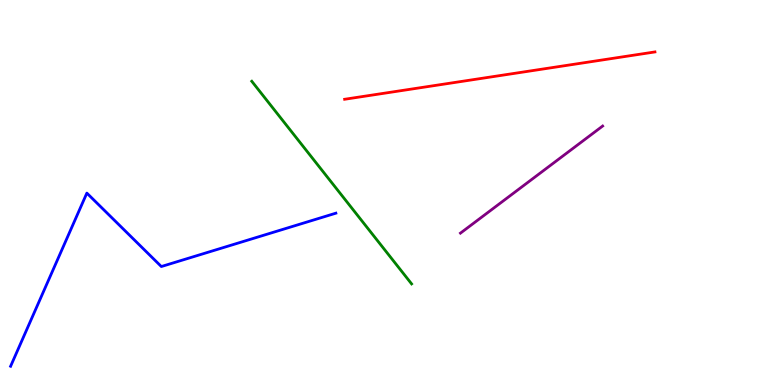[{'lines': ['blue', 'red'], 'intersections': []}, {'lines': ['green', 'red'], 'intersections': []}, {'lines': ['purple', 'red'], 'intersections': []}, {'lines': ['blue', 'green'], 'intersections': []}, {'lines': ['blue', 'purple'], 'intersections': []}, {'lines': ['green', 'purple'], 'intersections': []}]